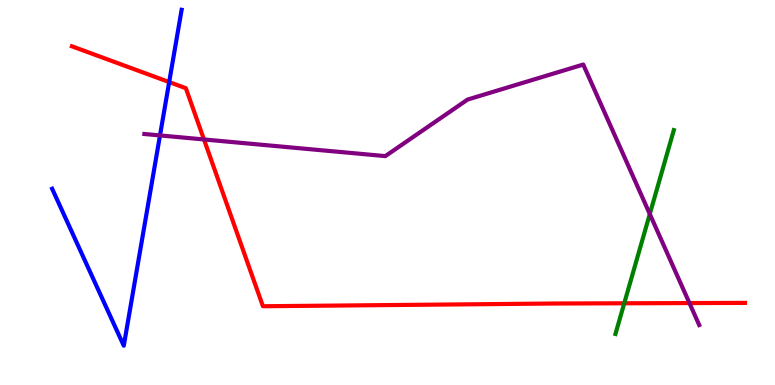[{'lines': ['blue', 'red'], 'intersections': [{'x': 2.18, 'y': 7.87}]}, {'lines': ['green', 'red'], 'intersections': [{'x': 8.05, 'y': 2.12}]}, {'lines': ['purple', 'red'], 'intersections': [{'x': 2.63, 'y': 6.38}, {'x': 8.9, 'y': 2.13}]}, {'lines': ['blue', 'green'], 'intersections': []}, {'lines': ['blue', 'purple'], 'intersections': [{'x': 2.06, 'y': 6.48}]}, {'lines': ['green', 'purple'], 'intersections': [{'x': 8.38, 'y': 4.44}]}]